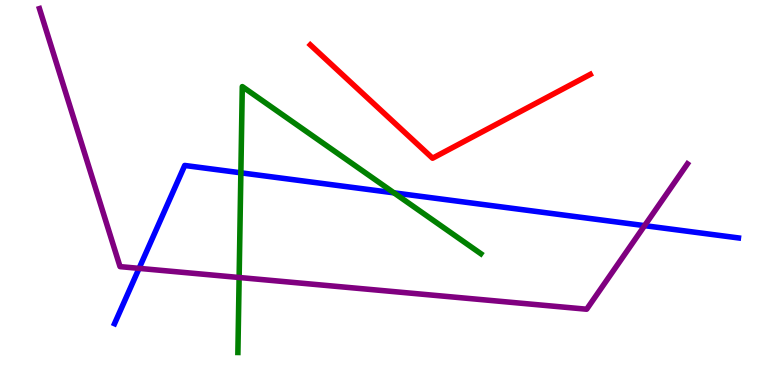[{'lines': ['blue', 'red'], 'intersections': []}, {'lines': ['green', 'red'], 'intersections': []}, {'lines': ['purple', 'red'], 'intersections': []}, {'lines': ['blue', 'green'], 'intersections': [{'x': 3.11, 'y': 5.51}, {'x': 5.08, 'y': 4.99}]}, {'lines': ['blue', 'purple'], 'intersections': [{'x': 1.79, 'y': 3.03}, {'x': 8.32, 'y': 4.14}]}, {'lines': ['green', 'purple'], 'intersections': [{'x': 3.09, 'y': 2.79}]}]